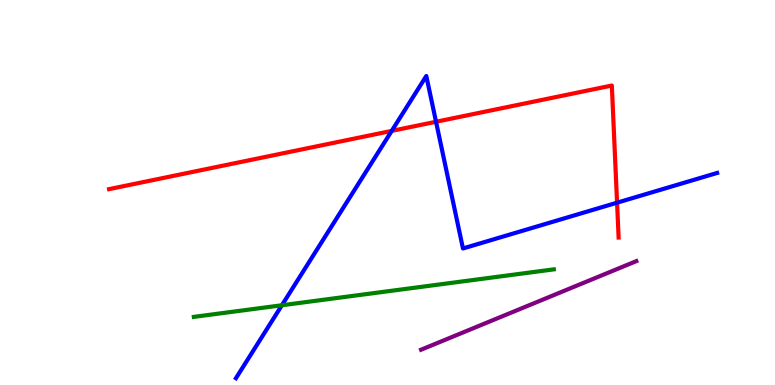[{'lines': ['blue', 'red'], 'intersections': [{'x': 5.05, 'y': 6.6}, {'x': 5.63, 'y': 6.84}, {'x': 7.96, 'y': 4.74}]}, {'lines': ['green', 'red'], 'intersections': []}, {'lines': ['purple', 'red'], 'intersections': []}, {'lines': ['blue', 'green'], 'intersections': [{'x': 3.64, 'y': 2.07}]}, {'lines': ['blue', 'purple'], 'intersections': []}, {'lines': ['green', 'purple'], 'intersections': []}]